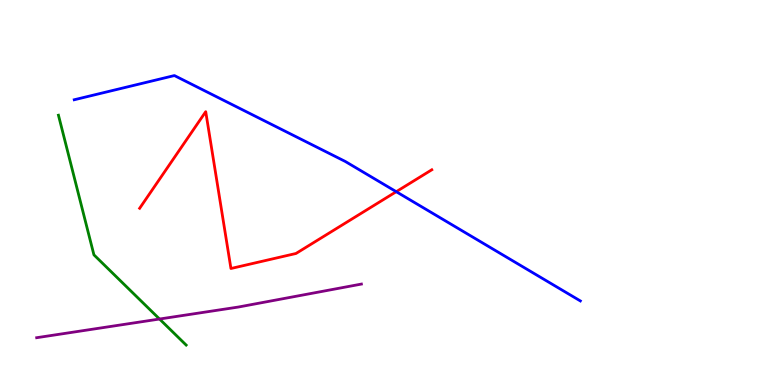[{'lines': ['blue', 'red'], 'intersections': [{'x': 5.11, 'y': 5.02}]}, {'lines': ['green', 'red'], 'intersections': []}, {'lines': ['purple', 'red'], 'intersections': []}, {'lines': ['blue', 'green'], 'intersections': []}, {'lines': ['blue', 'purple'], 'intersections': []}, {'lines': ['green', 'purple'], 'intersections': [{'x': 2.06, 'y': 1.71}]}]